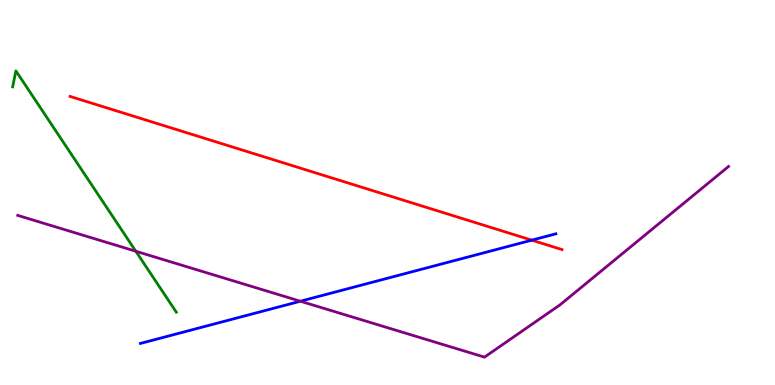[{'lines': ['blue', 'red'], 'intersections': [{'x': 6.86, 'y': 3.76}]}, {'lines': ['green', 'red'], 'intersections': []}, {'lines': ['purple', 'red'], 'intersections': []}, {'lines': ['blue', 'green'], 'intersections': []}, {'lines': ['blue', 'purple'], 'intersections': [{'x': 3.88, 'y': 2.18}]}, {'lines': ['green', 'purple'], 'intersections': [{'x': 1.75, 'y': 3.47}]}]